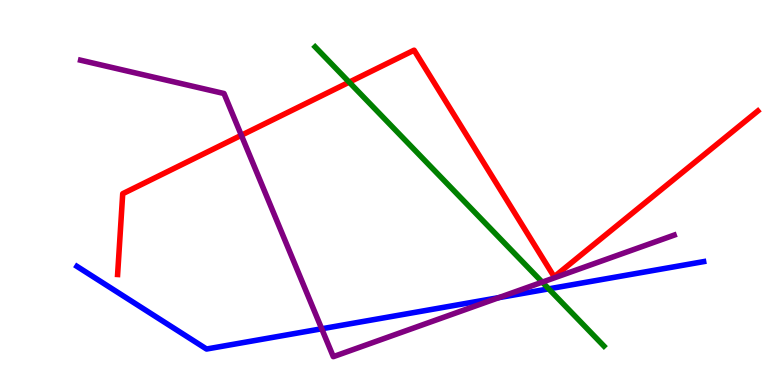[{'lines': ['blue', 'red'], 'intersections': []}, {'lines': ['green', 'red'], 'intersections': [{'x': 4.51, 'y': 7.87}]}, {'lines': ['purple', 'red'], 'intersections': [{'x': 3.11, 'y': 6.49}]}, {'lines': ['blue', 'green'], 'intersections': [{'x': 7.08, 'y': 2.5}]}, {'lines': ['blue', 'purple'], 'intersections': [{'x': 4.15, 'y': 1.46}, {'x': 6.44, 'y': 2.27}]}, {'lines': ['green', 'purple'], 'intersections': [{'x': 7.0, 'y': 2.67}]}]